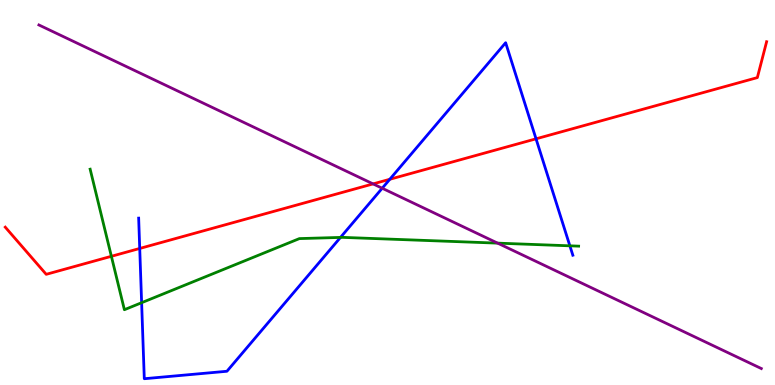[{'lines': ['blue', 'red'], 'intersections': [{'x': 1.8, 'y': 3.55}, {'x': 5.03, 'y': 5.34}, {'x': 6.92, 'y': 6.39}]}, {'lines': ['green', 'red'], 'intersections': [{'x': 1.44, 'y': 3.34}]}, {'lines': ['purple', 'red'], 'intersections': [{'x': 4.81, 'y': 5.22}]}, {'lines': ['blue', 'green'], 'intersections': [{'x': 1.83, 'y': 2.14}, {'x': 4.39, 'y': 3.83}, {'x': 7.35, 'y': 3.62}]}, {'lines': ['blue', 'purple'], 'intersections': [{'x': 4.93, 'y': 5.11}]}, {'lines': ['green', 'purple'], 'intersections': [{'x': 6.42, 'y': 3.68}]}]